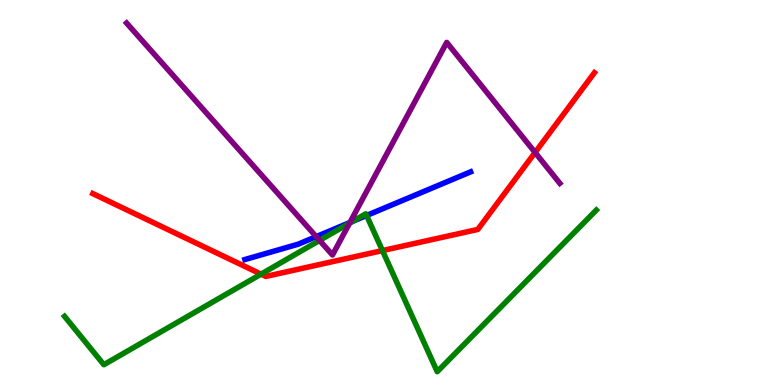[{'lines': ['blue', 'red'], 'intersections': []}, {'lines': ['green', 'red'], 'intersections': [{'x': 3.37, 'y': 2.88}, {'x': 4.93, 'y': 3.49}]}, {'lines': ['purple', 'red'], 'intersections': [{'x': 6.9, 'y': 6.04}]}, {'lines': ['blue', 'green'], 'intersections': [{'x': 4.55, 'y': 4.25}, {'x': 4.73, 'y': 4.4}]}, {'lines': ['blue', 'purple'], 'intersections': [{'x': 4.08, 'y': 3.85}, {'x': 4.52, 'y': 4.22}]}, {'lines': ['green', 'purple'], 'intersections': [{'x': 4.12, 'y': 3.76}, {'x': 4.51, 'y': 4.2}]}]